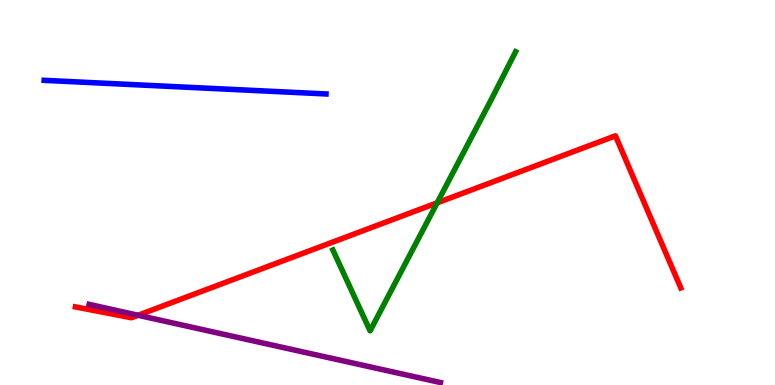[{'lines': ['blue', 'red'], 'intersections': []}, {'lines': ['green', 'red'], 'intersections': [{'x': 5.64, 'y': 4.73}]}, {'lines': ['purple', 'red'], 'intersections': [{'x': 1.78, 'y': 1.81}]}, {'lines': ['blue', 'green'], 'intersections': []}, {'lines': ['blue', 'purple'], 'intersections': []}, {'lines': ['green', 'purple'], 'intersections': []}]